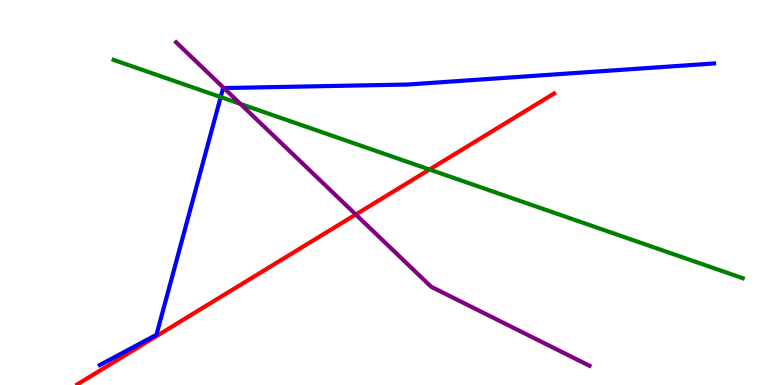[{'lines': ['blue', 'red'], 'intersections': []}, {'lines': ['green', 'red'], 'intersections': [{'x': 5.54, 'y': 5.6}]}, {'lines': ['purple', 'red'], 'intersections': [{'x': 4.59, 'y': 4.43}]}, {'lines': ['blue', 'green'], 'intersections': [{'x': 2.85, 'y': 7.48}]}, {'lines': ['blue', 'purple'], 'intersections': [{'x': 2.89, 'y': 7.71}]}, {'lines': ['green', 'purple'], 'intersections': [{'x': 3.1, 'y': 7.3}]}]